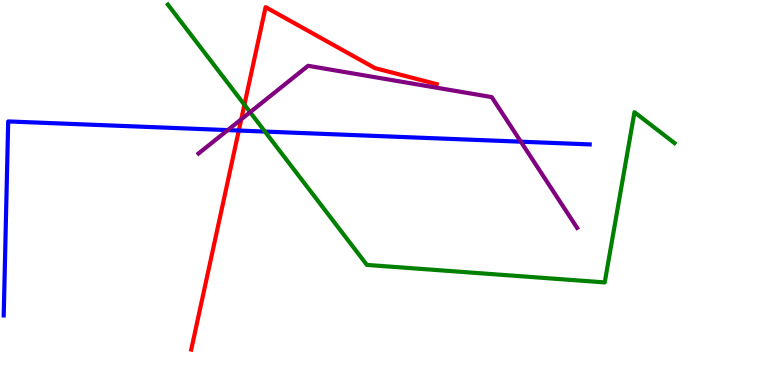[{'lines': ['blue', 'red'], 'intersections': [{'x': 3.08, 'y': 6.61}]}, {'lines': ['green', 'red'], 'intersections': [{'x': 3.15, 'y': 7.28}]}, {'lines': ['purple', 'red'], 'intersections': [{'x': 3.11, 'y': 6.9}]}, {'lines': ['blue', 'green'], 'intersections': [{'x': 3.42, 'y': 6.58}]}, {'lines': ['blue', 'purple'], 'intersections': [{'x': 2.94, 'y': 6.62}, {'x': 6.72, 'y': 6.32}]}, {'lines': ['green', 'purple'], 'intersections': [{'x': 3.23, 'y': 7.09}]}]